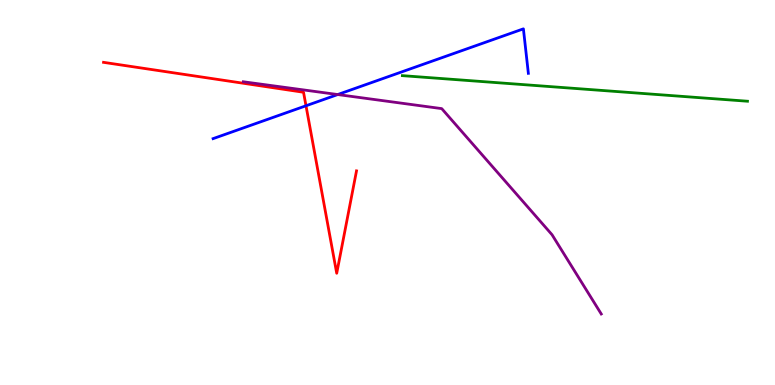[{'lines': ['blue', 'red'], 'intersections': [{'x': 3.95, 'y': 7.25}]}, {'lines': ['green', 'red'], 'intersections': []}, {'lines': ['purple', 'red'], 'intersections': []}, {'lines': ['blue', 'green'], 'intersections': []}, {'lines': ['blue', 'purple'], 'intersections': [{'x': 4.36, 'y': 7.54}]}, {'lines': ['green', 'purple'], 'intersections': []}]